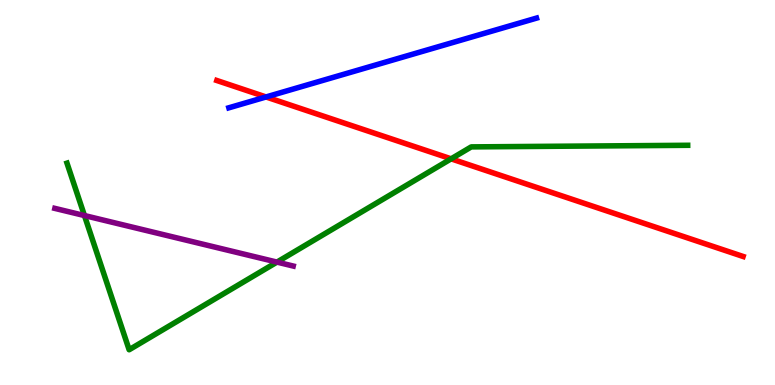[{'lines': ['blue', 'red'], 'intersections': [{'x': 3.43, 'y': 7.48}]}, {'lines': ['green', 'red'], 'intersections': [{'x': 5.82, 'y': 5.87}]}, {'lines': ['purple', 'red'], 'intersections': []}, {'lines': ['blue', 'green'], 'intersections': []}, {'lines': ['blue', 'purple'], 'intersections': []}, {'lines': ['green', 'purple'], 'intersections': [{'x': 1.09, 'y': 4.4}, {'x': 3.57, 'y': 3.19}]}]